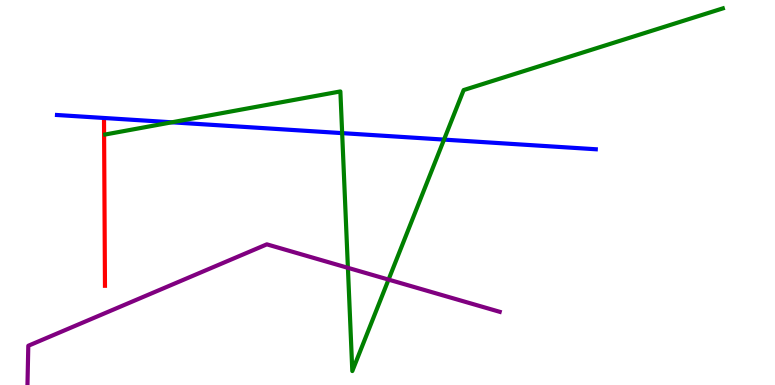[{'lines': ['blue', 'red'], 'intersections': []}, {'lines': ['green', 'red'], 'intersections': []}, {'lines': ['purple', 'red'], 'intersections': []}, {'lines': ['blue', 'green'], 'intersections': [{'x': 2.22, 'y': 6.82}, {'x': 4.41, 'y': 6.54}, {'x': 5.73, 'y': 6.37}]}, {'lines': ['blue', 'purple'], 'intersections': []}, {'lines': ['green', 'purple'], 'intersections': [{'x': 4.49, 'y': 3.04}, {'x': 5.01, 'y': 2.74}]}]